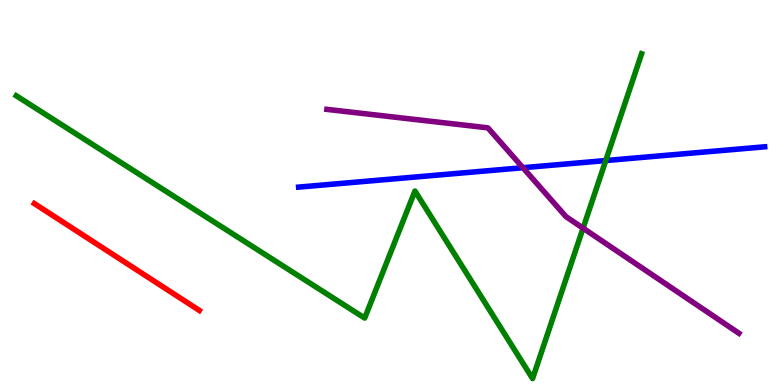[{'lines': ['blue', 'red'], 'intersections': []}, {'lines': ['green', 'red'], 'intersections': []}, {'lines': ['purple', 'red'], 'intersections': []}, {'lines': ['blue', 'green'], 'intersections': [{'x': 7.82, 'y': 5.83}]}, {'lines': ['blue', 'purple'], 'intersections': [{'x': 6.75, 'y': 5.64}]}, {'lines': ['green', 'purple'], 'intersections': [{'x': 7.52, 'y': 4.07}]}]